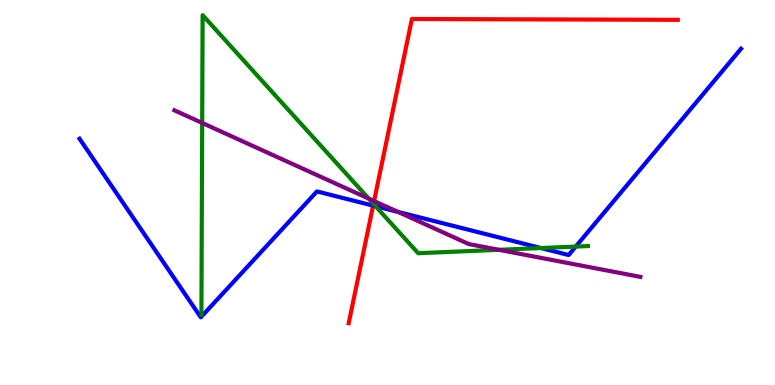[{'lines': ['blue', 'red'], 'intersections': [{'x': 4.81, 'y': 4.66}]}, {'lines': ['green', 'red'], 'intersections': [{'x': 4.82, 'y': 4.7}]}, {'lines': ['purple', 'red'], 'intersections': [{'x': 4.83, 'y': 4.78}]}, {'lines': ['blue', 'green'], 'intersections': [{'x': 4.85, 'y': 4.64}, {'x': 6.98, 'y': 3.56}, {'x': 7.43, 'y': 3.6}]}, {'lines': ['blue', 'purple'], 'intersections': [{'x': 5.14, 'y': 4.5}]}, {'lines': ['green', 'purple'], 'intersections': [{'x': 2.61, 'y': 6.81}, {'x': 4.76, 'y': 4.84}, {'x': 6.44, 'y': 3.51}]}]